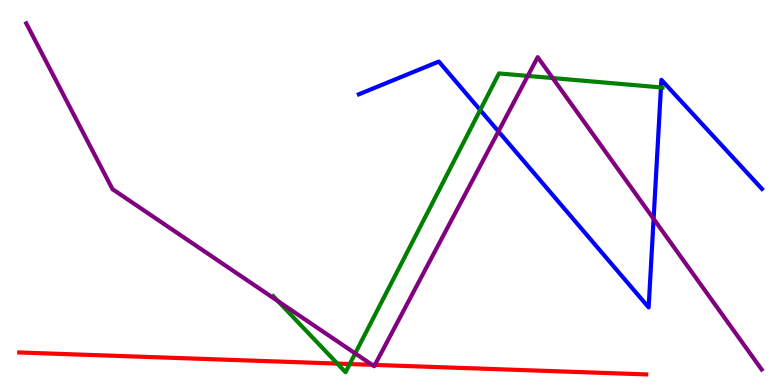[{'lines': ['blue', 'red'], 'intersections': []}, {'lines': ['green', 'red'], 'intersections': [{'x': 4.35, 'y': 0.556}, {'x': 4.51, 'y': 0.545}]}, {'lines': ['purple', 'red'], 'intersections': [{'x': 4.8, 'y': 0.524}, {'x': 4.84, 'y': 0.522}]}, {'lines': ['blue', 'green'], 'intersections': [{'x': 6.2, 'y': 7.14}, {'x': 8.53, 'y': 7.73}]}, {'lines': ['blue', 'purple'], 'intersections': [{'x': 6.43, 'y': 6.59}, {'x': 8.43, 'y': 4.32}]}, {'lines': ['green', 'purple'], 'intersections': [{'x': 3.59, 'y': 2.18}, {'x': 4.58, 'y': 0.821}, {'x': 6.81, 'y': 8.03}, {'x': 7.13, 'y': 7.97}]}]